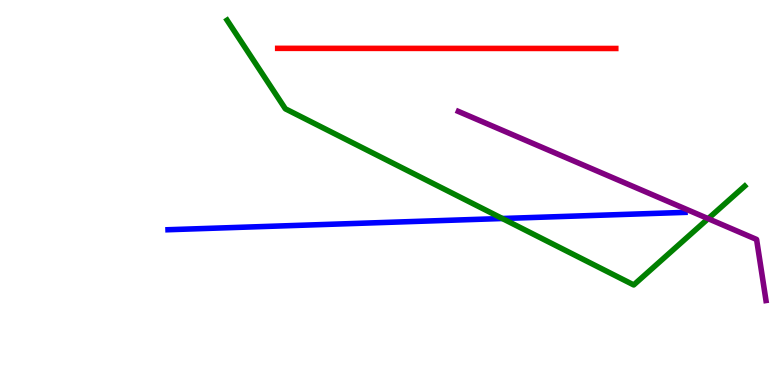[{'lines': ['blue', 'red'], 'intersections': []}, {'lines': ['green', 'red'], 'intersections': []}, {'lines': ['purple', 'red'], 'intersections': []}, {'lines': ['blue', 'green'], 'intersections': [{'x': 6.48, 'y': 4.32}]}, {'lines': ['blue', 'purple'], 'intersections': []}, {'lines': ['green', 'purple'], 'intersections': [{'x': 9.14, 'y': 4.32}]}]